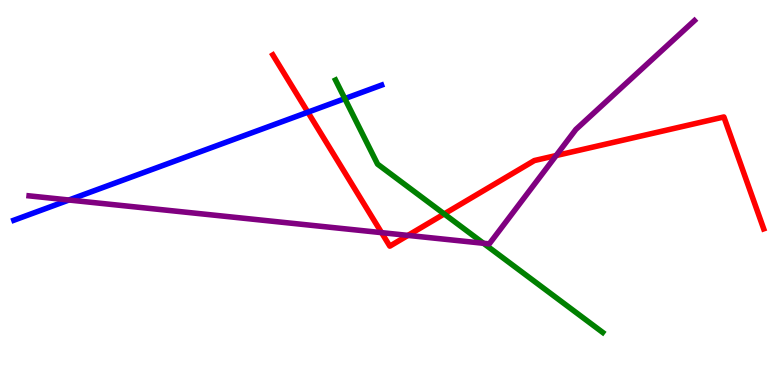[{'lines': ['blue', 'red'], 'intersections': [{'x': 3.97, 'y': 7.09}]}, {'lines': ['green', 'red'], 'intersections': [{'x': 5.73, 'y': 4.44}]}, {'lines': ['purple', 'red'], 'intersections': [{'x': 4.92, 'y': 3.96}, {'x': 5.26, 'y': 3.89}, {'x': 7.18, 'y': 5.96}]}, {'lines': ['blue', 'green'], 'intersections': [{'x': 4.45, 'y': 7.44}]}, {'lines': ['blue', 'purple'], 'intersections': [{'x': 0.889, 'y': 4.81}]}, {'lines': ['green', 'purple'], 'intersections': [{'x': 6.24, 'y': 3.68}]}]